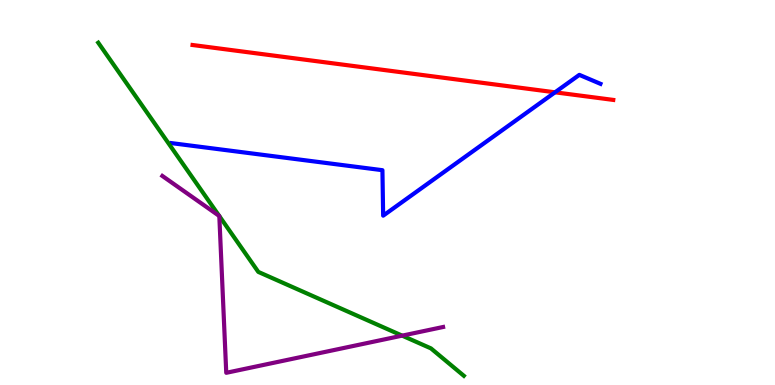[{'lines': ['blue', 'red'], 'intersections': [{'x': 7.16, 'y': 7.6}]}, {'lines': ['green', 'red'], 'intersections': []}, {'lines': ['purple', 'red'], 'intersections': []}, {'lines': ['blue', 'green'], 'intersections': []}, {'lines': ['blue', 'purple'], 'intersections': []}, {'lines': ['green', 'purple'], 'intersections': [{'x': 2.83, 'y': 4.39}, {'x': 2.83, 'y': 4.39}, {'x': 5.19, 'y': 1.28}]}]